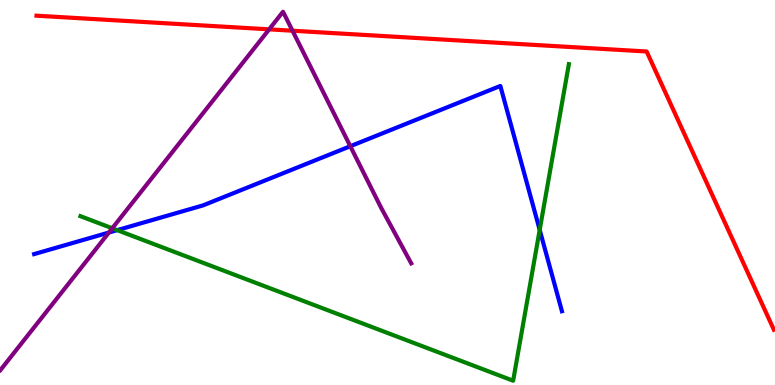[{'lines': ['blue', 'red'], 'intersections': []}, {'lines': ['green', 'red'], 'intersections': []}, {'lines': ['purple', 'red'], 'intersections': [{'x': 3.47, 'y': 9.24}, {'x': 3.77, 'y': 9.2}]}, {'lines': ['blue', 'green'], 'intersections': [{'x': 1.51, 'y': 4.02}, {'x': 6.96, 'y': 4.03}]}, {'lines': ['blue', 'purple'], 'intersections': [{'x': 1.41, 'y': 3.96}, {'x': 4.52, 'y': 6.2}]}, {'lines': ['green', 'purple'], 'intersections': [{'x': 1.45, 'y': 4.07}]}]